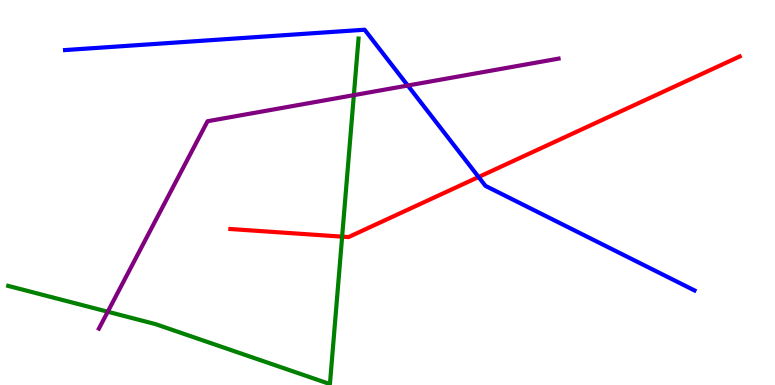[{'lines': ['blue', 'red'], 'intersections': [{'x': 6.18, 'y': 5.4}]}, {'lines': ['green', 'red'], 'intersections': [{'x': 4.41, 'y': 3.85}]}, {'lines': ['purple', 'red'], 'intersections': []}, {'lines': ['blue', 'green'], 'intersections': []}, {'lines': ['blue', 'purple'], 'intersections': [{'x': 5.26, 'y': 7.78}]}, {'lines': ['green', 'purple'], 'intersections': [{'x': 1.39, 'y': 1.9}, {'x': 4.57, 'y': 7.53}]}]